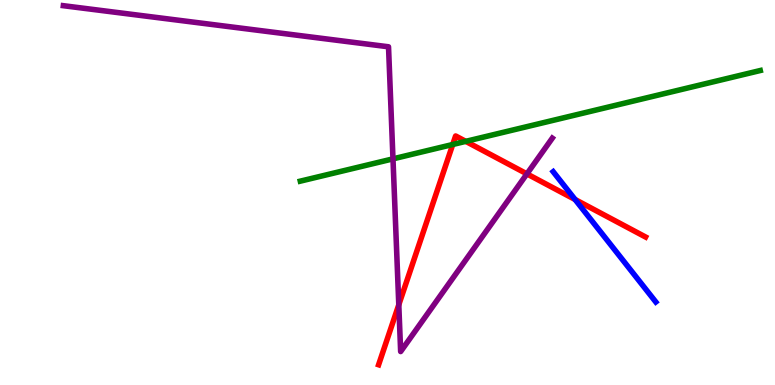[{'lines': ['blue', 'red'], 'intersections': [{'x': 7.42, 'y': 4.82}]}, {'lines': ['green', 'red'], 'intersections': [{'x': 5.84, 'y': 6.25}, {'x': 6.01, 'y': 6.33}]}, {'lines': ['purple', 'red'], 'intersections': [{'x': 5.15, 'y': 2.08}, {'x': 6.8, 'y': 5.48}]}, {'lines': ['blue', 'green'], 'intersections': []}, {'lines': ['blue', 'purple'], 'intersections': []}, {'lines': ['green', 'purple'], 'intersections': [{'x': 5.07, 'y': 5.87}]}]